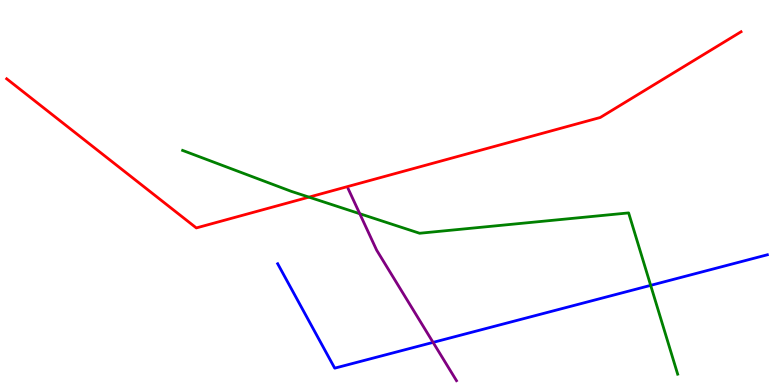[{'lines': ['blue', 'red'], 'intersections': []}, {'lines': ['green', 'red'], 'intersections': [{'x': 3.99, 'y': 4.88}]}, {'lines': ['purple', 'red'], 'intersections': []}, {'lines': ['blue', 'green'], 'intersections': [{'x': 8.4, 'y': 2.59}]}, {'lines': ['blue', 'purple'], 'intersections': [{'x': 5.59, 'y': 1.11}]}, {'lines': ['green', 'purple'], 'intersections': [{'x': 4.64, 'y': 4.45}]}]